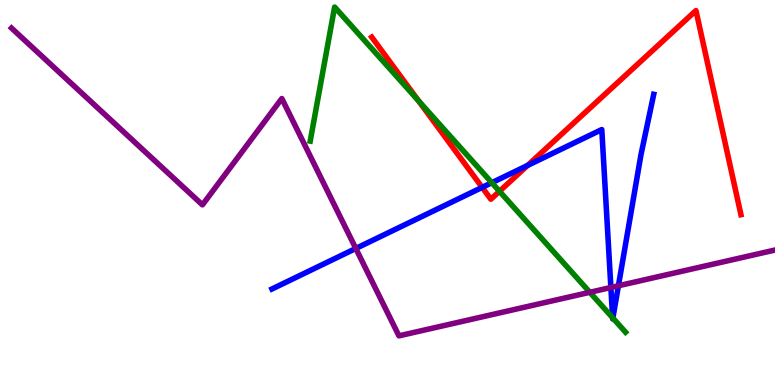[{'lines': ['blue', 'red'], 'intersections': [{'x': 6.22, 'y': 5.13}, {'x': 6.81, 'y': 5.7}]}, {'lines': ['green', 'red'], 'intersections': [{'x': 5.4, 'y': 7.38}, {'x': 6.44, 'y': 5.03}]}, {'lines': ['purple', 'red'], 'intersections': []}, {'lines': ['blue', 'green'], 'intersections': [{'x': 6.35, 'y': 5.25}, {'x': 7.9, 'y': 1.75}, {'x': 7.91, 'y': 1.74}]}, {'lines': ['blue', 'purple'], 'intersections': [{'x': 4.59, 'y': 3.55}, {'x': 7.88, 'y': 2.53}, {'x': 7.98, 'y': 2.58}]}, {'lines': ['green', 'purple'], 'intersections': [{'x': 7.61, 'y': 2.41}]}]